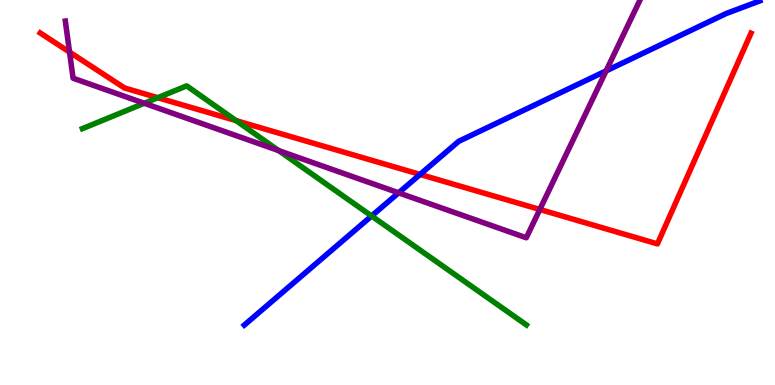[{'lines': ['blue', 'red'], 'intersections': [{'x': 5.42, 'y': 5.47}]}, {'lines': ['green', 'red'], 'intersections': [{'x': 2.04, 'y': 7.46}, {'x': 3.05, 'y': 6.87}]}, {'lines': ['purple', 'red'], 'intersections': [{'x': 0.897, 'y': 8.65}, {'x': 6.97, 'y': 4.56}]}, {'lines': ['blue', 'green'], 'intersections': [{'x': 4.79, 'y': 4.39}]}, {'lines': ['blue', 'purple'], 'intersections': [{'x': 5.14, 'y': 4.99}, {'x': 7.82, 'y': 8.16}]}, {'lines': ['green', 'purple'], 'intersections': [{'x': 1.86, 'y': 7.32}, {'x': 3.6, 'y': 6.09}]}]